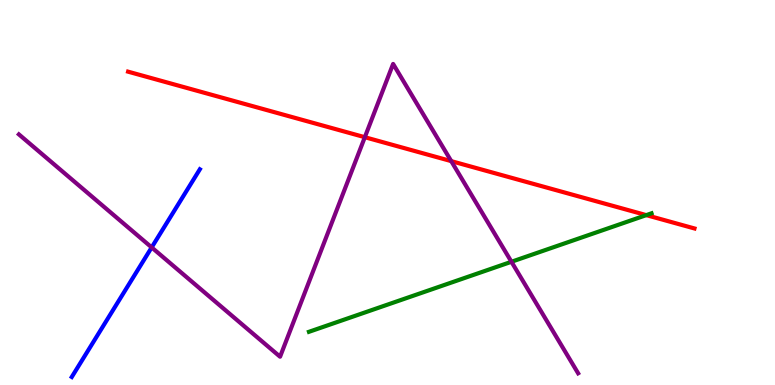[{'lines': ['blue', 'red'], 'intersections': []}, {'lines': ['green', 'red'], 'intersections': [{'x': 8.34, 'y': 4.41}]}, {'lines': ['purple', 'red'], 'intersections': [{'x': 4.71, 'y': 6.44}, {'x': 5.82, 'y': 5.81}]}, {'lines': ['blue', 'green'], 'intersections': []}, {'lines': ['blue', 'purple'], 'intersections': [{'x': 1.96, 'y': 3.57}]}, {'lines': ['green', 'purple'], 'intersections': [{'x': 6.6, 'y': 3.2}]}]